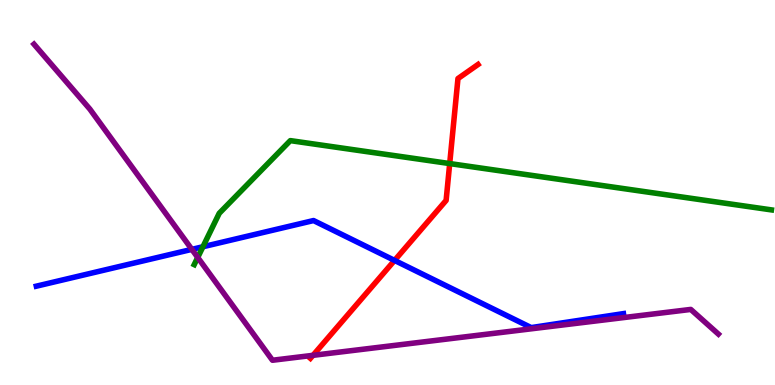[{'lines': ['blue', 'red'], 'intersections': [{'x': 5.09, 'y': 3.24}]}, {'lines': ['green', 'red'], 'intersections': [{'x': 5.8, 'y': 5.75}]}, {'lines': ['purple', 'red'], 'intersections': [{'x': 4.04, 'y': 0.771}]}, {'lines': ['blue', 'green'], 'intersections': [{'x': 2.62, 'y': 3.59}]}, {'lines': ['blue', 'purple'], 'intersections': [{'x': 2.48, 'y': 3.52}]}, {'lines': ['green', 'purple'], 'intersections': [{'x': 2.55, 'y': 3.31}]}]